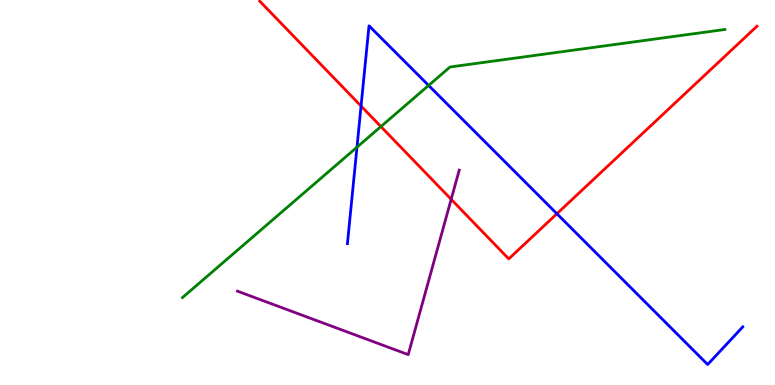[{'lines': ['blue', 'red'], 'intersections': [{'x': 4.66, 'y': 7.25}, {'x': 7.19, 'y': 4.45}]}, {'lines': ['green', 'red'], 'intersections': [{'x': 4.91, 'y': 6.71}]}, {'lines': ['purple', 'red'], 'intersections': [{'x': 5.82, 'y': 4.82}]}, {'lines': ['blue', 'green'], 'intersections': [{'x': 4.61, 'y': 6.18}, {'x': 5.53, 'y': 7.78}]}, {'lines': ['blue', 'purple'], 'intersections': []}, {'lines': ['green', 'purple'], 'intersections': []}]